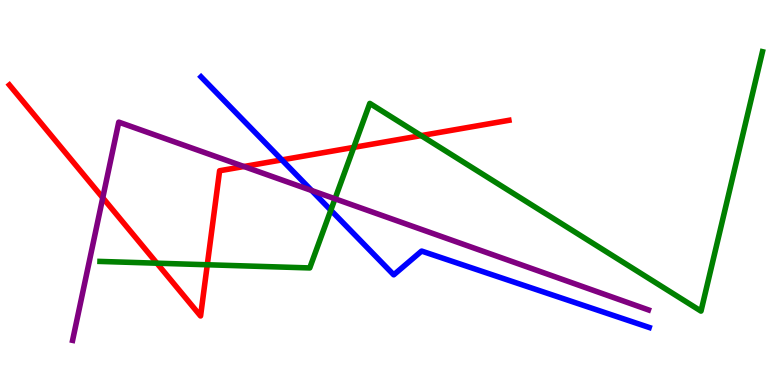[{'lines': ['blue', 'red'], 'intersections': [{'x': 3.64, 'y': 5.85}]}, {'lines': ['green', 'red'], 'intersections': [{'x': 2.02, 'y': 3.16}, {'x': 2.67, 'y': 3.12}, {'x': 4.56, 'y': 6.17}, {'x': 5.43, 'y': 6.48}]}, {'lines': ['purple', 'red'], 'intersections': [{'x': 1.33, 'y': 4.86}, {'x': 3.15, 'y': 5.68}]}, {'lines': ['blue', 'green'], 'intersections': [{'x': 4.27, 'y': 4.54}]}, {'lines': ['blue', 'purple'], 'intersections': [{'x': 4.02, 'y': 5.05}]}, {'lines': ['green', 'purple'], 'intersections': [{'x': 4.32, 'y': 4.84}]}]